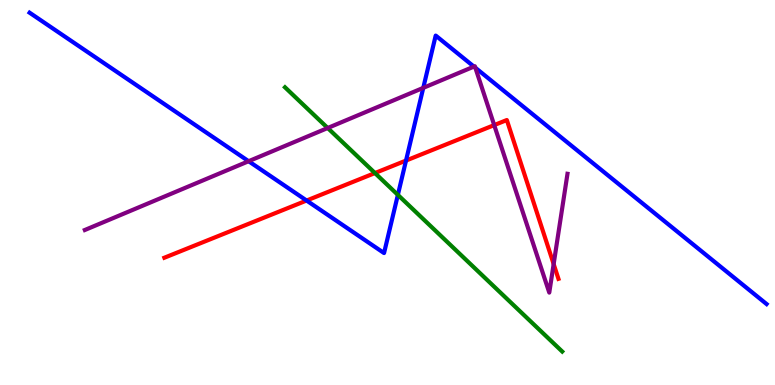[{'lines': ['blue', 'red'], 'intersections': [{'x': 3.96, 'y': 4.79}, {'x': 5.24, 'y': 5.83}]}, {'lines': ['green', 'red'], 'intersections': [{'x': 4.84, 'y': 5.51}]}, {'lines': ['purple', 'red'], 'intersections': [{'x': 6.38, 'y': 6.75}, {'x': 7.14, 'y': 3.14}]}, {'lines': ['blue', 'green'], 'intersections': [{'x': 5.13, 'y': 4.94}]}, {'lines': ['blue', 'purple'], 'intersections': [{'x': 3.21, 'y': 5.81}, {'x': 5.46, 'y': 7.72}, {'x': 6.12, 'y': 8.27}, {'x': 6.13, 'y': 8.24}]}, {'lines': ['green', 'purple'], 'intersections': [{'x': 4.23, 'y': 6.68}]}]